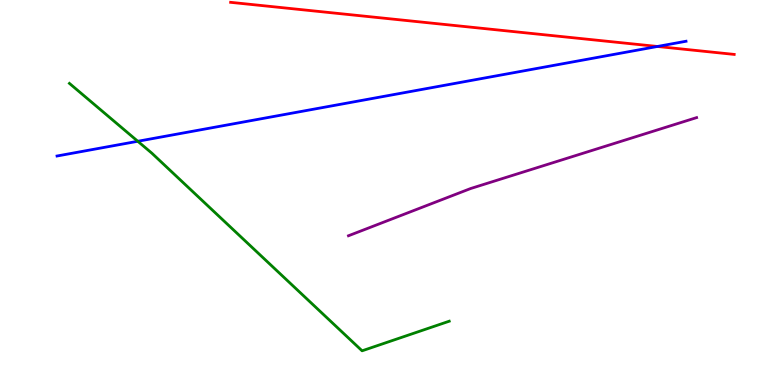[{'lines': ['blue', 'red'], 'intersections': [{'x': 8.48, 'y': 8.79}]}, {'lines': ['green', 'red'], 'intersections': []}, {'lines': ['purple', 'red'], 'intersections': []}, {'lines': ['blue', 'green'], 'intersections': [{'x': 1.78, 'y': 6.33}]}, {'lines': ['blue', 'purple'], 'intersections': []}, {'lines': ['green', 'purple'], 'intersections': []}]